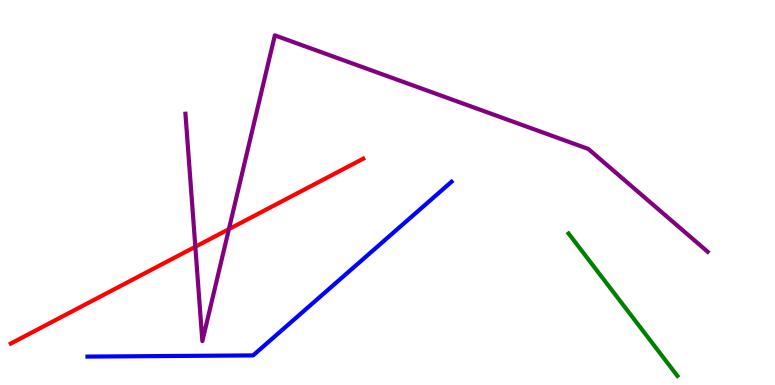[{'lines': ['blue', 'red'], 'intersections': []}, {'lines': ['green', 'red'], 'intersections': []}, {'lines': ['purple', 'red'], 'intersections': [{'x': 2.52, 'y': 3.59}, {'x': 2.95, 'y': 4.05}]}, {'lines': ['blue', 'green'], 'intersections': []}, {'lines': ['blue', 'purple'], 'intersections': []}, {'lines': ['green', 'purple'], 'intersections': []}]